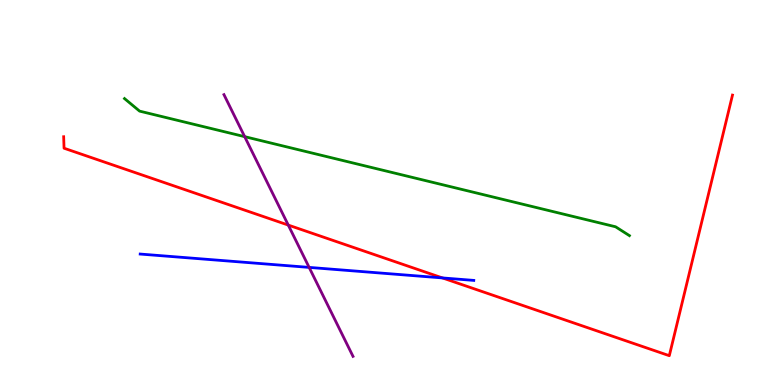[{'lines': ['blue', 'red'], 'intersections': [{'x': 5.71, 'y': 2.78}]}, {'lines': ['green', 'red'], 'intersections': []}, {'lines': ['purple', 'red'], 'intersections': [{'x': 3.72, 'y': 4.15}]}, {'lines': ['blue', 'green'], 'intersections': []}, {'lines': ['blue', 'purple'], 'intersections': [{'x': 3.99, 'y': 3.05}]}, {'lines': ['green', 'purple'], 'intersections': [{'x': 3.16, 'y': 6.45}]}]